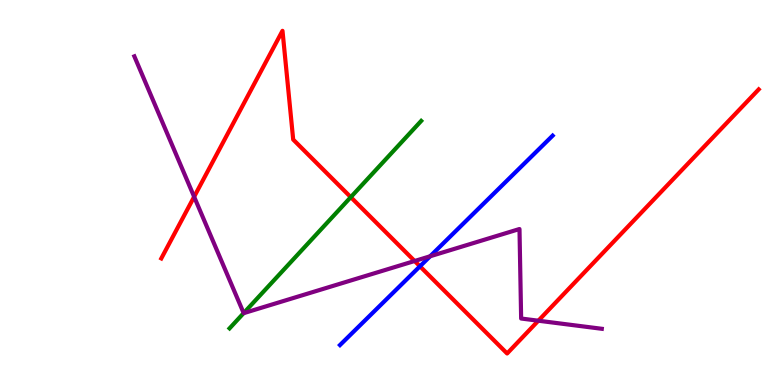[{'lines': ['blue', 'red'], 'intersections': [{'x': 5.42, 'y': 3.08}]}, {'lines': ['green', 'red'], 'intersections': [{'x': 4.53, 'y': 4.88}]}, {'lines': ['purple', 'red'], 'intersections': [{'x': 2.5, 'y': 4.89}, {'x': 5.35, 'y': 3.22}, {'x': 6.95, 'y': 1.67}]}, {'lines': ['blue', 'green'], 'intersections': []}, {'lines': ['blue', 'purple'], 'intersections': [{'x': 5.55, 'y': 3.34}]}, {'lines': ['green', 'purple'], 'intersections': [{'x': 3.14, 'y': 1.87}]}]